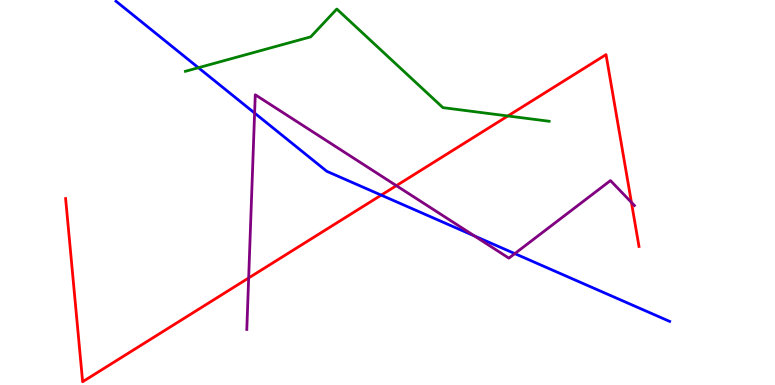[{'lines': ['blue', 'red'], 'intersections': [{'x': 4.92, 'y': 4.93}]}, {'lines': ['green', 'red'], 'intersections': [{'x': 6.55, 'y': 6.99}]}, {'lines': ['purple', 'red'], 'intersections': [{'x': 3.21, 'y': 2.78}, {'x': 5.11, 'y': 5.18}, {'x': 8.15, 'y': 4.74}]}, {'lines': ['blue', 'green'], 'intersections': [{'x': 2.56, 'y': 8.24}]}, {'lines': ['blue', 'purple'], 'intersections': [{'x': 3.29, 'y': 7.06}, {'x': 6.12, 'y': 3.87}, {'x': 6.64, 'y': 3.41}]}, {'lines': ['green', 'purple'], 'intersections': []}]